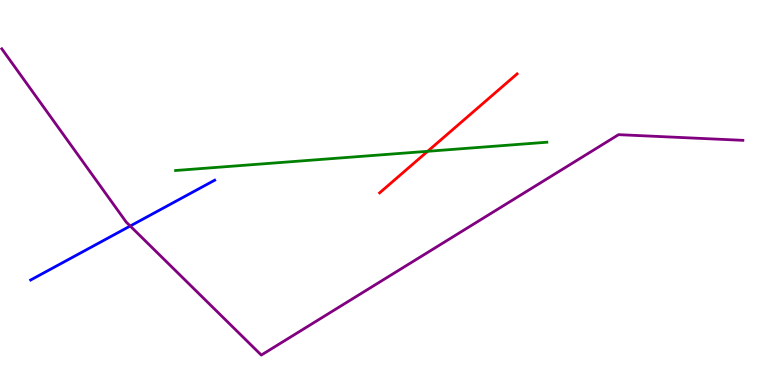[{'lines': ['blue', 'red'], 'intersections': []}, {'lines': ['green', 'red'], 'intersections': [{'x': 5.52, 'y': 6.07}]}, {'lines': ['purple', 'red'], 'intersections': []}, {'lines': ['blue', 'green'], 'intersections': []}, {'lines': ['blue', 'purple'], 'intersections': [{'x': 1.68, 'y': 4.13}]}, {'lines': ['green', 'purple'], 'intersections': []}]